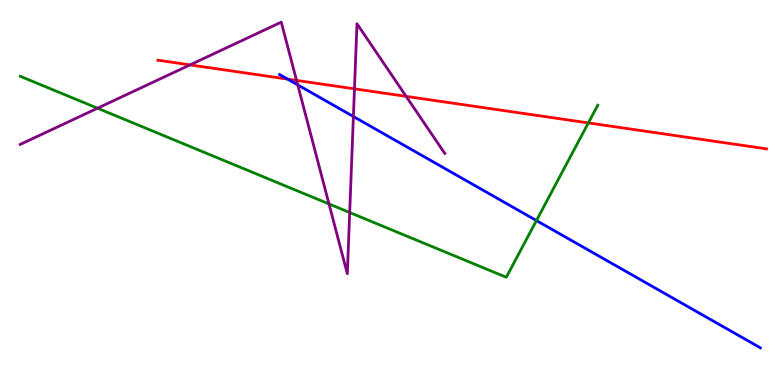[{'lines': ['blue', 'red'], 'intersections': [{'x': 3.71, 'y': 7.95}]}, {'lines': ['green', 'red'], 'intersections': [{'x': 7.59, 'y': 6.81}]}, {'lines': ['purple', 'red'], 'intersections': [{'x': 2.45, 'y': 8.31}, {'x': 3.83, 'y': 7.91}, {'x': 4.57, 'y': 7.69}, {'x': 5.24, 'y': 7.5}]}, {'lines': ['blue', 'green'], 'intersections': [{'x': 6.92, 'y': 4.27}]}, {'lines': ['blue', 'purple'], 'intersections': [{'x': 3.84, 'y': 7.8}, {'x': 4.56, 'y': 6.97}]}, {'lines': ['green', 'purple'], 'intersections': [{'x': 1.26, 'y': 7.19}, {'x': 4.25, 'y': 4.7}, {'x': 4.51, 'y': 4.48}]}]